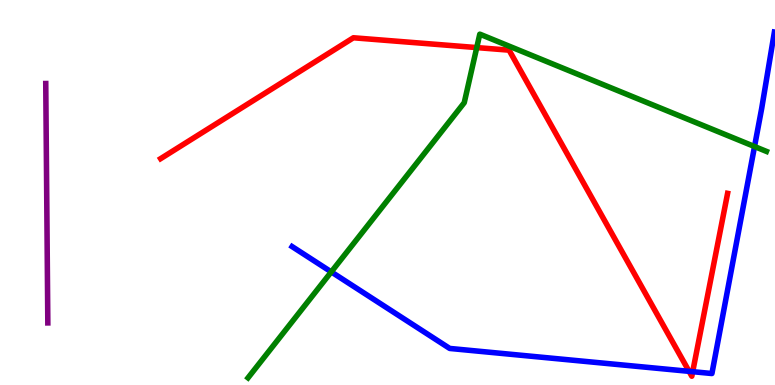[{'lines': ['blue', 'red'], 'intersections': [{'x': 8.89, 'y': 0.355}, {'x': 8.94, 'y': 0.346}]}, {'lines': ['green', 'red'], 'intersections': [{'x': 6.15, 'y': 8.76}]}, {'lines': ['purple', 'red'], 'intersections': []}, {'lines': ['blue', 'green'], 'intersections': [{'x': 4.27, 'y': 2.94}, {'x': 9.74, 'y': 6.19}]}, {'lines': ['blue', 'purple'], 'intersections': []}, {'lines': ['green', 'purple'], 'intersections': []}]